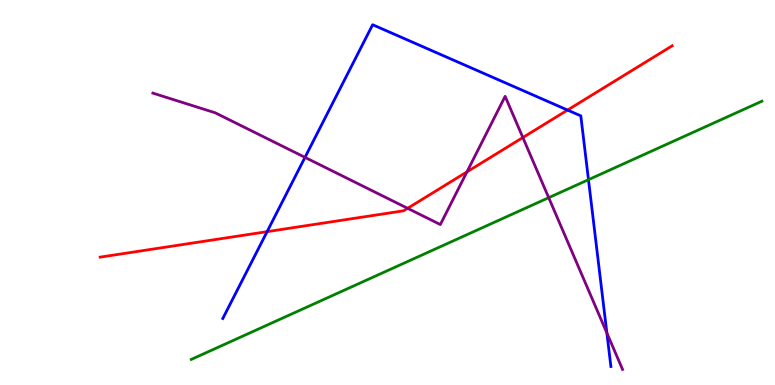[{'lines': ['blue', 'red'], 'intersections': [{'x': 3.45, 'y': 3.98}, {'x': 7.32, 'y': 7.14}]}, {'lines': ['green', 'red'], 'intersections': []}, {'lines': ['purple', 'red'], 'intersections': [{'x': 5.26, 'y': 4.59}, {'x': 6.03, 'y': 5.54}, {'x': 6.75, 'y': 6.43}]}, {'lines': ['blue', 'green'], 'intersections': [{'x': 7.59, 'y': 5.33}]}, {'lines': ['blue', 'purple'], 'intersections': [{'x': 3.94, 'y': 5.91}, {'x': 7.83, 'y': 1.35}]}, {'lines': ['green', 'purple'], 'intersections': [{'x': 7.08, 'y': 4.87}]}]